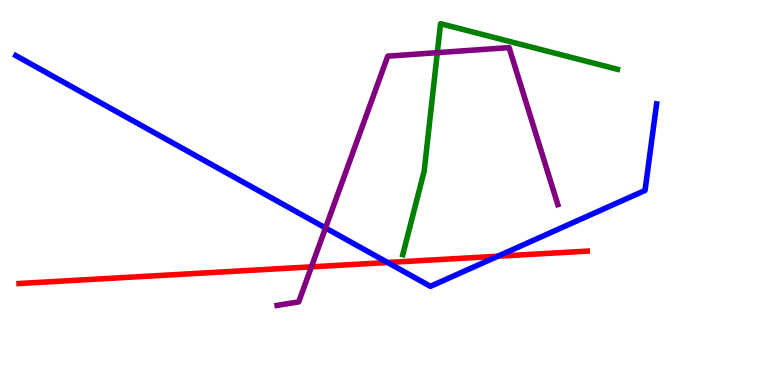[{'lines': ['blue', 'red'], 'intersections': [{'x': 5.0, 'y': 3.18}, {'x': 6.42, 'y': 3.34}]}, {'lines': ['green', 'red'], 'intersections': []}, {'lines': ['purple', 'red'], 'intersections': [{'x': 4.02, 'y': 3.07}]}, {'lines': ['blue', 'green'], 'intersections': []}, {'lines': ['blue', 'purple'], 'intersections': [{'x': 4.2, 'y': 4.08}]}, {'lines': ['green', 'purple'], 'intersections': [{'x': 5.64, 'y': 8.63}]}]